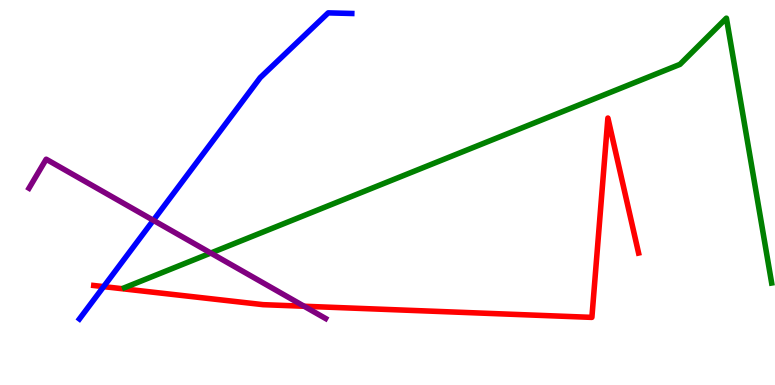[{'lines': ['blue', 'red'], 'intersections': [{'x': 1.34, 'y': 2.56}]}, {'lines': ['green', 'red'], 'intersections': []}, {'lines': ['purple', 'red'], 'intersections': [{'x': 3.92, 'y': 2.05}]}, {'lines': ['blue', 'green'], 'intersections': []}, {'lines': ['blue', 'purple'], 'intersections': [{'x': 1.98, 'y': 4.28}]}, {'lines': ['green', 'purple'], 'intersections': [{'x': 2.72, 'y': 3.43}]}]